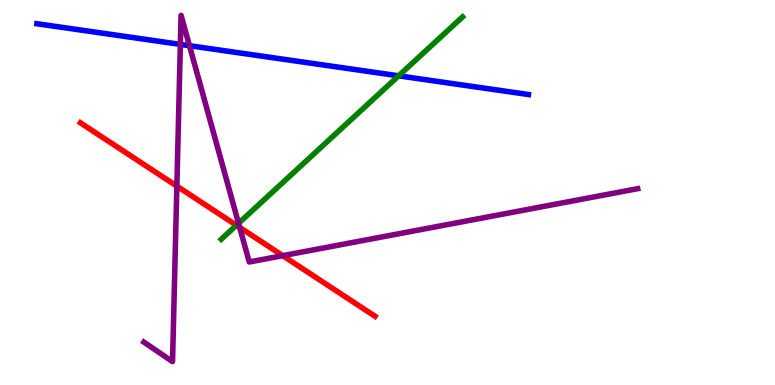[{'lines': ['blue', 'red'], 'intersections': []}, {'lines': ['green', 'red'], 'intersections': [{'x': 3.05, 'y': 4.15}]}, {'lines': ['purple', 'red'], 'intersections': [{'x': 2.28, 'y': 5.16}, {'x': 3.09, 'y': 4.09}, {'x': 3.65, 'y': 3.36}]}, {'lines': ['blue', 'green'], 'intersections': [{'x': 5.14, 'y': 8.03}]}, {'lines': ['blue', 'purple'], 'intersections': [{'x': 2.33, 'y': 8.85}, {'x': 2.44, 'y': 8.81}]}, {'lines': ['green', 'purple'], 'intersections': [{'x': 3.08, 'y': 4.2}]}]